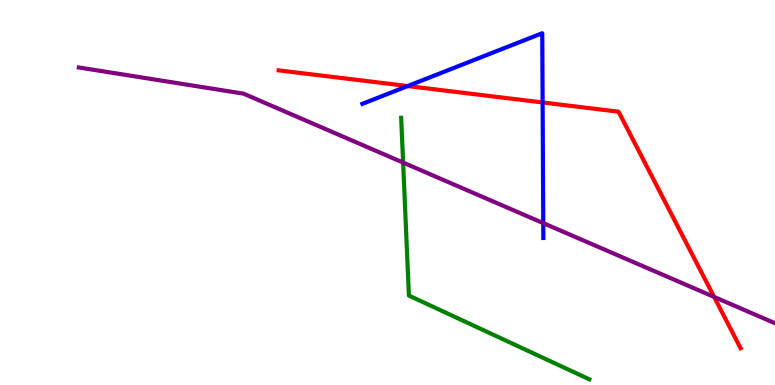[{'lines': ['blue', 'red'], 'intersections': [{'x': 5.26, 'y': 7.76}, {'x': 7.0, 'y': 7.34}]}, {'lines': ['green', 'red'], 'intersections': []}, {'lines': ['purple', 'red'], 'intersections': [{'x': 9.21, 'y': 2.29}]}, {'lines': ['blue', 'green'], 'intersections': []}, {'lines': ['blue', 'purple'], 'intersections': [{'x': 7.01, 'y': 4.2}]}, {'lines': ['green', 'purple'], 'intersections': [{'x': 5.2, 'y': 5.78}]}]